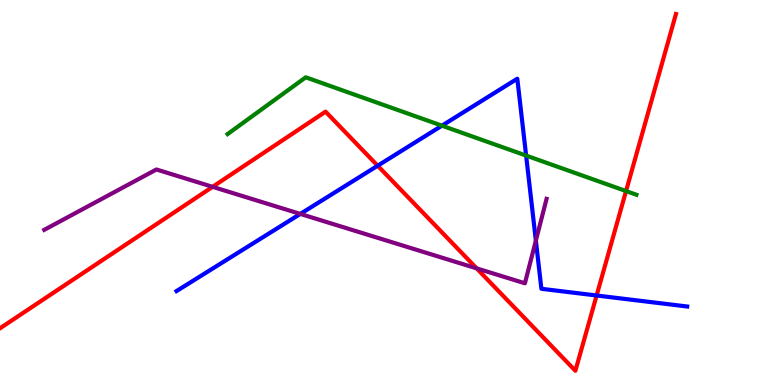[{'lines': ['blue', 'red'], 'intersections': [{'x': 4.87, 'y': 5.7}, {'x': 7.7, 'y': 2.32}]}, {'lines': ['green', 'red'], 'intersections': [{'x': 8.08, 'y': 5.04}]}, {'lines': ['purple', 'red'], 'intersections': [{'x': 2.74, 'y': 5.15}, {'x': 6.15, 'y': 3.03}]}, {'lines': ['blue', 'green'], 'intersections': [{'x': 5.7, 'y': 6.74}, {'x': 6.79, 'y': 5.96}]}, {'lines': ['blue', 'purple'], 'intersections': [{'x': 3.87, 'y': 4.44}, {'x': 6.91, 'y': 3.75}]}, {'lines': ['green', 'purple'], 'intersections': []}]